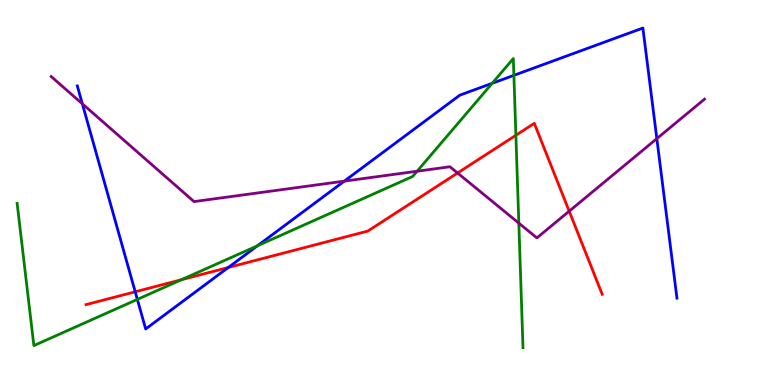[{'lines': ['blue', 'red'], 'intersections': [{'x': 1.74, 'y': 2.42}, {'x': 2.95, 'y': 3.05}]}, {'lines': ['green', 'red'], 'intersections': [{'x': 2.34, 'y': 2.73}, {'x': 6.66, 'y': 6.49}]}, {'lines': ['purple', 'red'], 'intersections': [{'x': 5.9, 'y': 5.51}, {'x': 7.34, 'y': 4.51}]}, {'lines': ['blue', 'green'], 'intersections': [{'x': 1.77, 'y': 2.22}, {'x': 3.32, 'y': 3.62}, {'x': 6.35, 'y': 7.84}, {'x': 6.63, 'y': 8.04}]}, {'lines': ['blue', 'purple'], 'intersections': [{'x': 1.06, 'y': 7.3}, {'x': 4.44, 'y': 5.3}, {'x': 8.48, 'y': 6.4}]}, {'lines': ['green', 'purple'], 'intersections': [{'x': 5.38, 'y': 5.55}, {'x': 6.69, 'y': 4.2}]}]